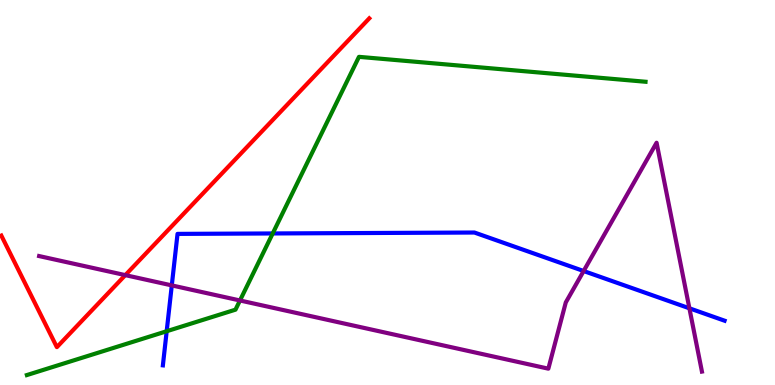[{'lines': ['blue', 'red'], 'intersections': []}, {'lines': ['green', 'red'], 'intersections': []}, {'lines': ['purple', 'red'], 'intersections': [{'x': 1.62, 'y': 2.85}]}, {'lines': ['blue', 'green'], 'intersections': [{'x': 2.15, 'y': 1.4}, {'x': 3.52, 'y': 3.94}]}, {'lines': ['blue', 'purple'], 'intersections': [{'x': 2.22, 'y': 2.59}, {'x': 7.53, 'y': 2.96}, {'x': 8.9, 'y': 1.99}]}, {'lines': ['green', 'purple'], 'intersections': [{'x': 3.1, 'y': 2.2}]}]